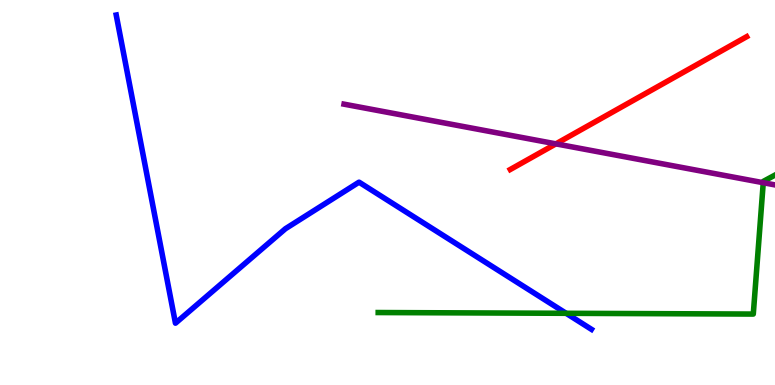[{'lines': ['blue', 'red'], 'intersections': []}, {'lines': ['green', 'red'], 'intersections': []}, {'lines': ['purple', 'red'], 'intersections': [{'x': 7.17, 'y': 6.26}]}, {'lines': ['blue', 'green'], 'intersections': [{'x': 7.31, 'y': 1.86}]}, {'lines': ['blue', 'purple'], 'intersections': []}, {'lines': ['green', 'purple'], 'intersections': [{'x': 9.85, 'y': 5.25}]}]